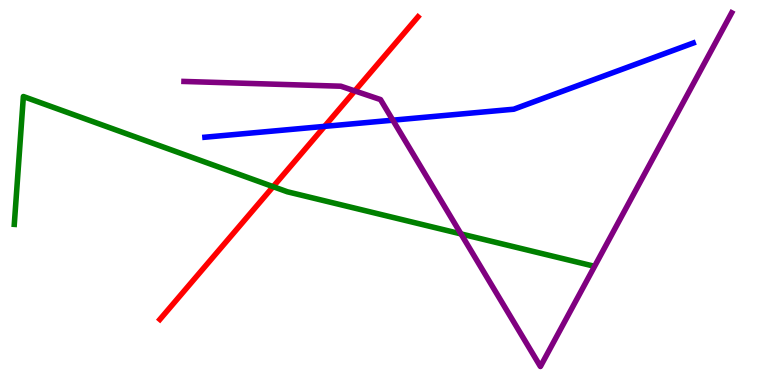[{'lines': ['blue', 'red'], 'intersections': [{'x': 4.19, 'y': 6.72}]}, {'lines': ['green', 'red'], 'intersections': [{'x': 3.52, 'y': 5.15}]}, {'lines': ['purple', 'red'], 'intersections': [{'x': 4.58, 'y': 7.64}]}, {'lines': ['blue', 'green'], 'intersections': []}, {'lines': ['blue', 'purple'], 'intersections': [{'x': 5.07, 'y': 6.88}]}, {'lines': ['green', 'purple'], 'intersections': [{'x': 5.95, 'y': 3.92}]}]